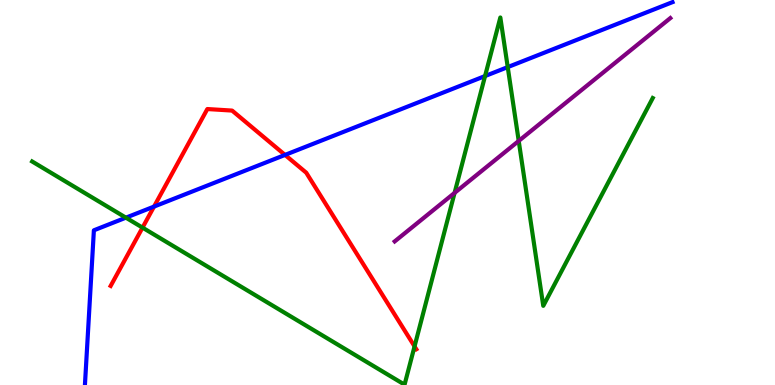[{'lines': ['blue', 'red'], 'intersections': [{'x': 1.99, 'y': 4.63}, {'x': 3.68, 'y': 5.98}]}, {'lines': ['green', 'red'], 'intersections': [{'x': 1.84, 'y': 4.09}, {'x': 5.35, 'y': 1.0}]}, {'lines': ['purple', 'red'], 'intersections': []}, {'lines': ['blue', 'green'], 'intersections': [{'x': 1.62, 'y': 4.35}, {'x': 6.26, 'y': 8.02}, {'x': 6.55, 'y': 8.26}]}, {'lines': ['blue', 'purple'], 'intersections': []}, {'lines': ['green', 'purple'], 'intersections': [{'x': 5.87, 'y': 4.99}, {'x': 6.69, 'y': 6.34}]}]